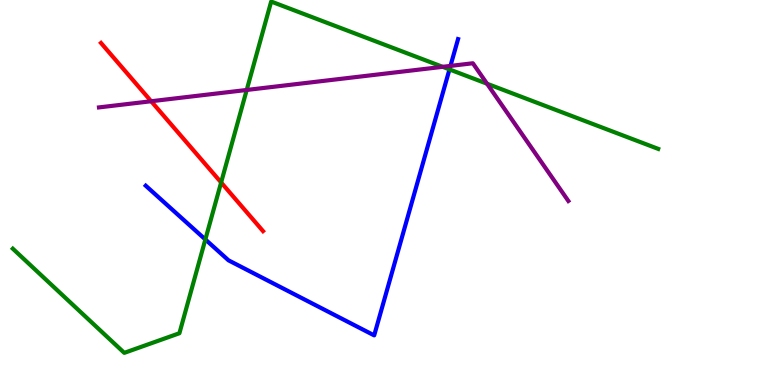[{'lines': ['blue', 'red'], 'intersections': []}, {'lines': ['green', 'red'], 'intersections': [{'x': 2.85, 'y': 5.26}]}, {'lines': ['purple', 'red'], 'intersections': [{'x': 1.95, 'y': 7.37}]}, {'lines': ['blue', 'green'], 'intersections': [{'x': 2.65, 'y': 3.78}, {'x': 5.8, 'y': 8.2}]}, {'lines': ['blue', 'purple'], 'intersections': [{'x': 5.81, 'y': 8.29}]}, {'lines': ['green', 'purple'], 'intersections': [{'x': 3.18, 'y': 7.66}, {'x': 5.71, 'y': 8.26}, {'x': 6.28, 'y': 7.83}]}]